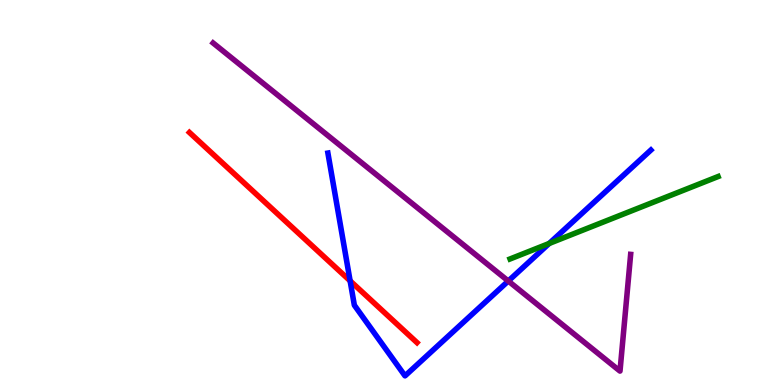[{'lines': ['blue', 'red'], 'intersections': [{'x': 4.52, 'y': 2.71}]}, {'lines': ['green', 'red'], 'intersections': []}, {'lines': ['purple', 'red'], 'intersections': []}, {'lines': ['blue', 'green'], 'intersections': [{'x': 7.09, 'y': 3.68}]}, {'lines': ['blue', 'purple'], 'intersections': [{'x': 6.56, 'y': 2.7}]}, {'lines': ['green', 'purple'], 'intersections': []}]